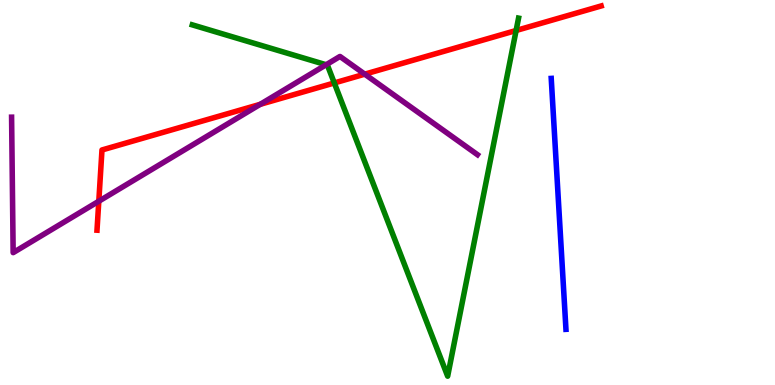[{'lines': ['blue', 'red'], 'intersections': []}, {'lines': ['green', 'red'], 'intersections': [{'x': 4.31, 'y': 7.85}, {'x': 6.66, 'y': 9.21}]}, {'lines': ['purple', 'red'], 'intersections': [{'x': 1.27, 'y': 4.77}, {'x': 3.36, 'y': 7.29}, {'x': 4.71, 'y': 8.07}]}, {'lines': ['blue', 'green'], 'intersections': []}, {'lines': ['blue', 'purple'], 'intersections': []}, {'lines': ['green', 'purple'], 'intersections': [{'x': 4.21, 'y': 8.32}]}]